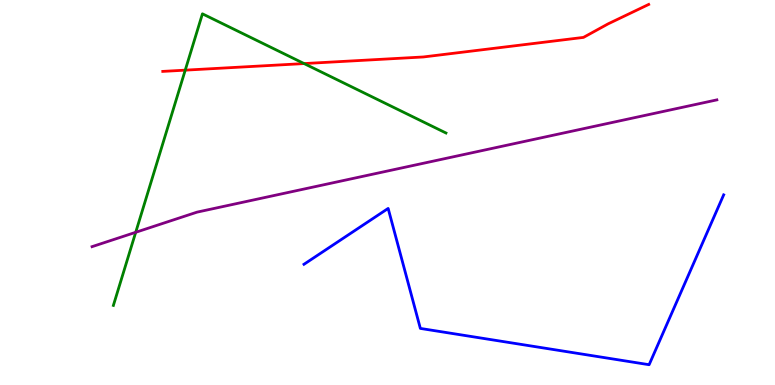[{'lines': ['blue', 'red'], 'intersections': []}, {'lines': ['green', 'red'], 'intersections': [{'x': 2.39, 'y': 8.18}, {'x': 3.92, 'y': 8.35}]}, {'lines': ['purple', 'red'], 'intersections': []}, {'lines': ['blue', 'green'], 'intersections': []}, {'lines': ['blue', 'purple'], 'intersections': []}, {'lines': ['green', 'purple'], 'intersections': [{'x': 1.75, 'y': 3.97}]}]